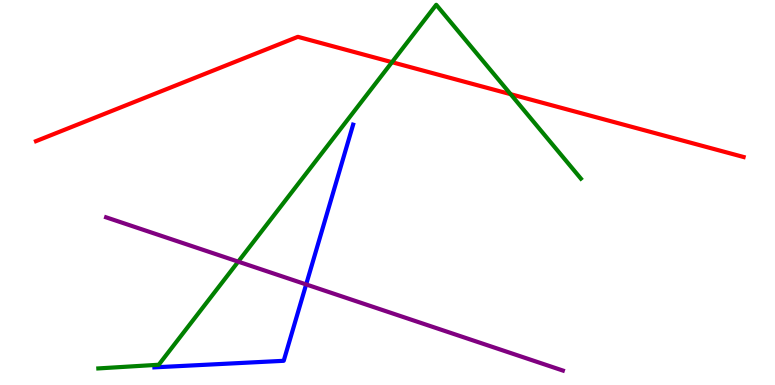[{'lines': ['blue', 'red'], 'intersections': []}, {'lines': ['green', 'red'], 'intersections': [{'x': 5.06, 'y': 8.38}, {'x': 6.59, 'y': 7.55}]}, {'lines': ['purple', 'red'], 'intersections': []}, {'lines': ['blue', 'green'], 'intersections': []}, {'lines': ['blue', 'purple'], 'intersections': [{'x': 3.95, 'y': 2.61}]}, {'lines': ['green', 'purple'], 'intersections': [{'x': 3.07, 'y': 3.2}]}]